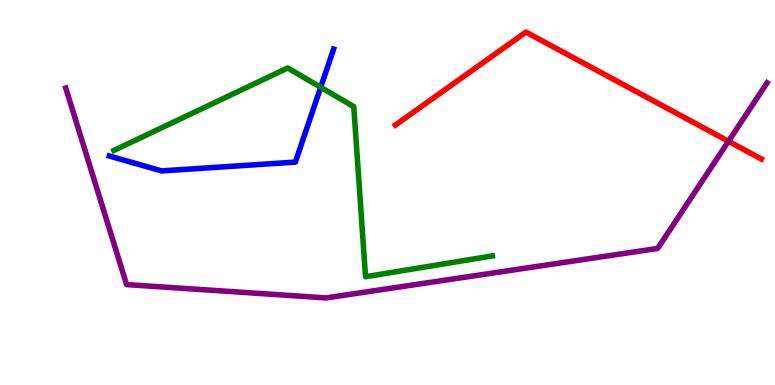[{'lines': ['blue', 'red'], 'intersections': []}, {'lines': ['green', 'red'], 'intersections': []}, {'lines': ['purple', 'red'], 'intersections': [{'x': 9.4, 'y': 6.33}]}, {'lines': ['blue', 'green'], 'intersections': [{'x': 4.14, 'y': 7.73}]}, {'lines': ['blue', 'purple'], 'intersections': []}, {'lines': ['green', 'purple'], 'intersections': []}]